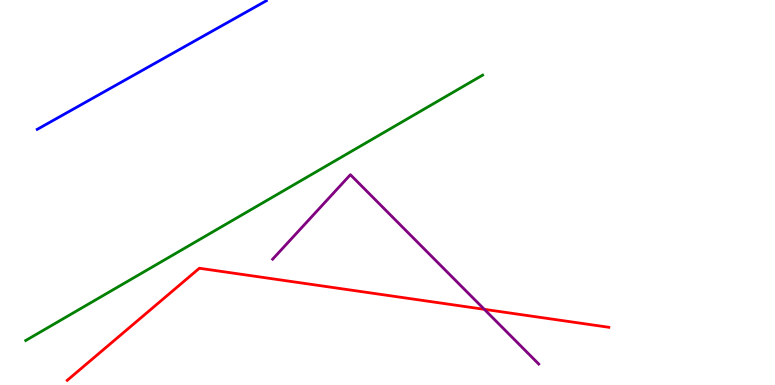[{'lines': ['blue', 'red'], 'intersections': []}, {'lines': ['green', 'red'], 'intersections': []}, {'lines': ['purple', 'red'], 'intersections': [{'x': 6.25, 'y': 1.97}]}, {'lines': ['blue', 'green'], 'intersections': []}, {'lines': ['blue', 'purple'], 'intersections': []}, {'lines': ['green', 'purple'], 'intersections': []}]